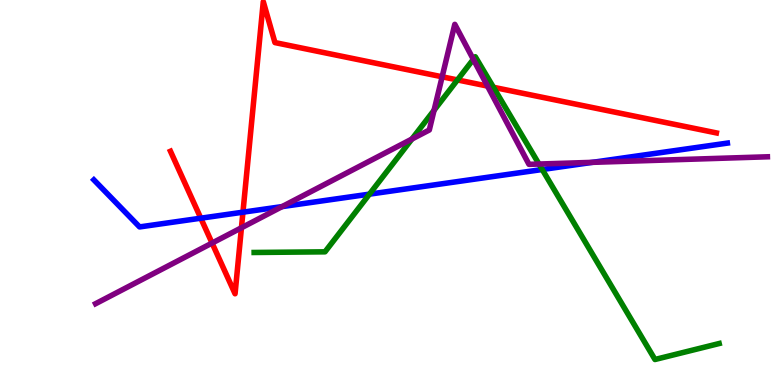[{'lines': ['blue', 'red'], 'intersections': [{'x': 2.59, 'y': 4.33}, {'x': 3.13, 'y': 4.49}]}, {'lines': ['green', 'red'], 'intersections': [{'x': 5.9, 'y': 7.92}, {'x': 6.37, 'y': 7.73}]}, {'lines': ['purple', 'red'], 'intersections': [{'x': 2.74, 'y': 3.69}, {'x': 3.12, 'y': 4.08}, {'x': 5.71, 'y': 8.01}, {'x': 6.29, 'y': 7.76}]}, {'lines': ['blue', 'green'], 'intersections': [{'x': 4.77, 'y': 4.96}, {'x': 7.0, 'y': 5.6}]}, {'lines': ['blue', 'purple'], 'intersections': [{'x': 3.64, 'y': 4.63}, {'x': 7.64, 'y': 5.78}]}, {'lines': ['green', 'purple'], 'intersections': [{'x': 5.31, 'y': 6.39}, {'x': 5.6, 'y': 7.14}, {'x': 6.11, 'y': 8.46}, {'x': 6.95, 'y': 5.74}]}]